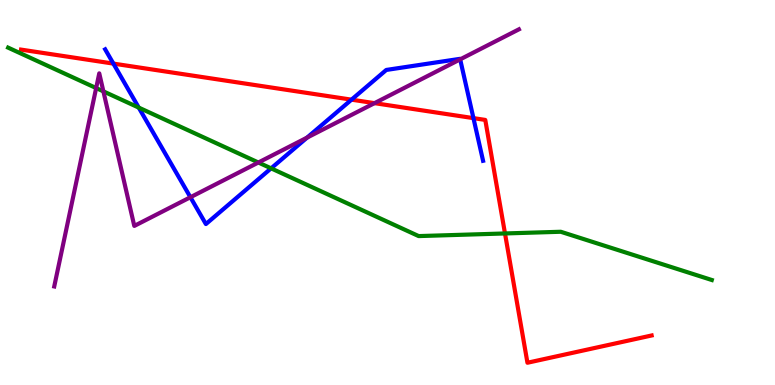[{'lines': ['blue', 'red'], 'intersections': [{'x': 1.46, 'y': 8.35}, {'x': 4.54, 'y': 7.41}, {'x': 6.11, 'y': 6.93}]}, {'lines': ['green', 'red'], 'intersections': [{'x': 6.52, 'y': 3.94}]}, {'lines': ['purple', 'red'], 'intersections': [{'x': 4.83, 'y': 7.32}]}, {'lines': ['blue', 'green'], 'intersections': [{'x': 1.79, 'y': 7.21}, {'x': 3.5, 'y': 5.63}]}, {'lines': ['blue', 'purple'], 'intersections': [{'x': 2.46, 'y': 4.88}, {'x': 3.96, 'y': 6.43}, {'x': 5.94, 'y': 8.46}]}, {'lines': ['green', 'purple'], 'intersections': [{'x': 1.24, 'y': 7.71}, {'x': 1.33, 'y': 7.63}, {'x': 3.33, 'y': 5.78}]}]